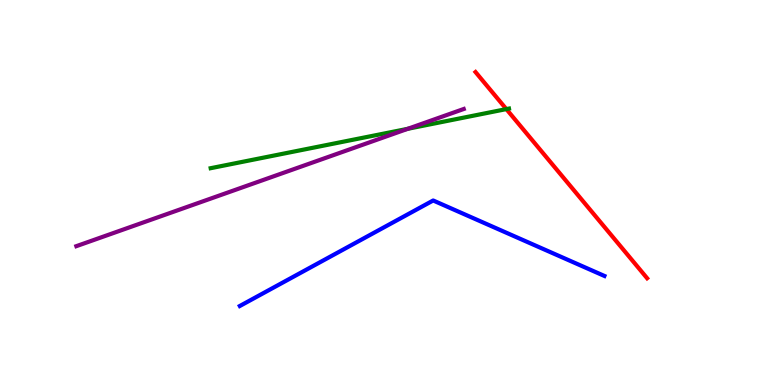[{'lines': ['blue', 'red'], 'intersections': []}, {'lines': ['green', 'red'], 'intersections': [{'x': 6.53, 'y': 7.17}]}, {'lines': ['purple', 'red'], 'intersections': []}, {'lines': ['blue', 'green'], 'intersections': []}, {'lines': ['blue', 'purple'], 'intersections': []}, {'lines': ['green', 'purple'], 'intersections': [{'x': 5.26, 'y': 6.65}]}]